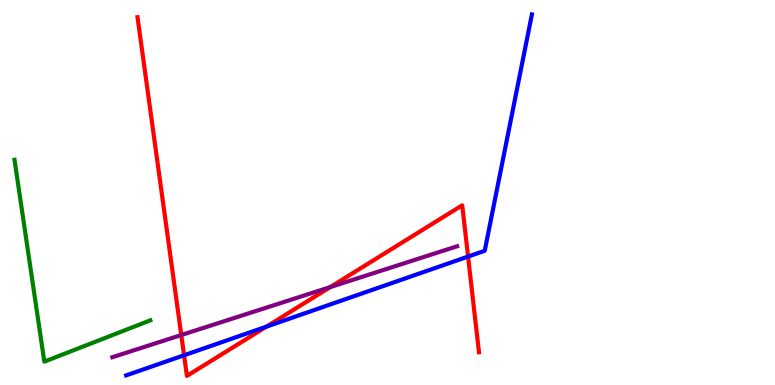[{'lines': ['blue', 'red'], 'intersections': [{'x': 2.37, 'y': 0.772}, {'x': 3.44, 'y': 1.52}, {'x': 6.04, 'y': 3.34}]}, {'lines': ['green', 'red'], 'intersections': []}, {'lines': ['purple', 'red'], 'intersections': [{'x': 2.34, 'y': 1.3}, {'x': 4.26, 'y': 2.54}]}, {'lines': ['blue', 'green'], 'intersections': []}, {'lines': ['blue', 'purple'], 'intersections': []}, {'lines': ['green', 'purple'], 'intersections': []}]